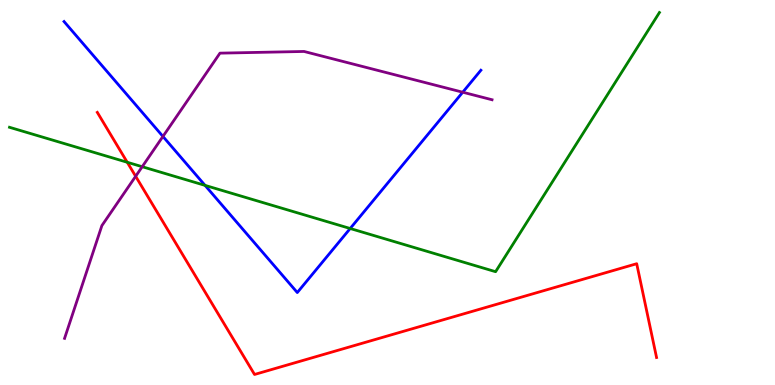[{'lines': ['blue', 'red'], 'intersections': []}, {'lines': ['green', 'red'], 'intersections': [{'x': 1.64, 'y': 5.79}]}, {'lines': ['purple', 'red'], 'intersections': [{'x': 1.75, 'y': 5.42}]}, {'lines': ['blue', 'green'], 'intersections': [{'x': 2.65, 'y': 5.18}, {'x': 4.52, 'y': 4.06}]}, {'lines': ['blue', 'purple'], 'intersections': [{'x': 2.1, 'y': 6.46}, {'x': 5.97, 'y': 7.6}]}, {'lines': ['green', 'purple'], 'intersections': [{'x': 1.84, 'y': 5.67}]}]